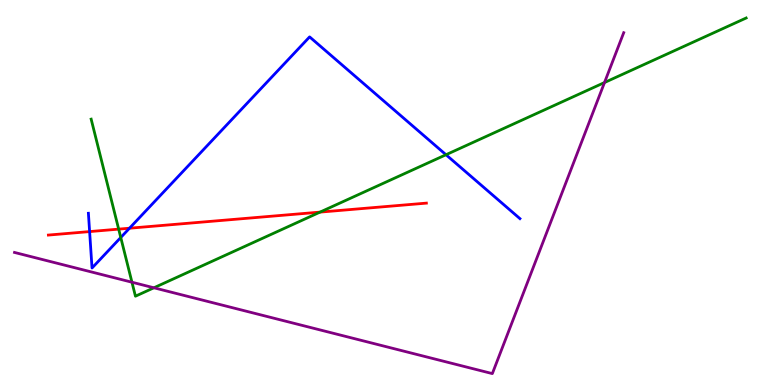[{'lines': ['blue', 'red'], 'intersections': [{'x': 1.16, 'y': 3.98}, {'x': 1.67, 'y': 4.07}]}, {'lines': ['green', 'red'], 'intersections': [{'x': 1.53, 'y': 4.05}, {'x': 4.13, 'y': 4.49}]}, {'lines': ['purple', 'red'], 'intersections': []}, {'lines': ['blue', 'green'], 'intersections': [{'x': 1.56, 'y': 3.83}, {'x': 5.75, 'y': 5.98}]}, {'lines': ['blue', 'purple'], 'intersections': []}, {'lines': ['green', 'purple'], 'intersections': [{'x': 1.7, 'y': 2.67}, {'x': 1.99, 'y': 2.53}, {'x': 7.8, 'y': 7.86}]}]